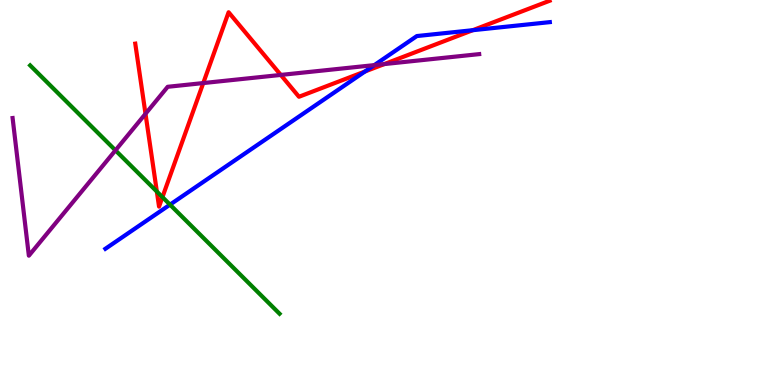[{'lines': ['blue', 'red'], 'intersections': [{'x': 4.71, 'y': 8.14}, {'x': 6.1, 'y': 9.22}]}, {'lines': ['green', 'red'], 'intersections': [{'x': 2.02, 'y': 5.02}, {'x': 2.1, 'y': 4.88}]}, {'lines': ['purple', 'red'], 'intersections': [{'x': 1.88, 'y': 7.04}, {'x': 2.62, 'y': 7.84}, {'x': 3.62, 'y': 8.05}, {'x': 4.96, 'y': 8.34}]}, {'lines': ['blue', 'green'], 'intersections': [{'x': 2.19, 'y': 4.68}]}, {'lines': ['blue', 'purple'], 'intersections': [{'x': 4.83, 'y': 8.31}]}, {'lines': ['green', 'purple'], 'intersections': [{'x': 1.49, 'y': 6.1}]}]